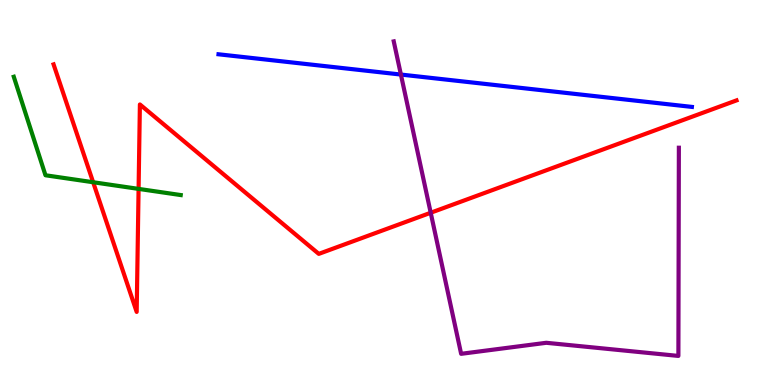[{'lines': ['blue', 'red'], 'intersections': []}, {'lines': ['green', 'red'], 'intersections': [{'x': 1.2, 'y': 5.27}, {'x': 1.79, 'y': 5.09}]}, {'lines': ['purple', 'red'], 'intersections': [{'x': 5.56, 'y': 4.47}]}, {'lines': ['blue', 'green'], 'intersections': []}, {'lines': ['blue', 'purple'], 'intersections': [{'x': 5.17, 'y': 8.06}]}, {'lines': ['green', 'purple'], 'intersections': []}]